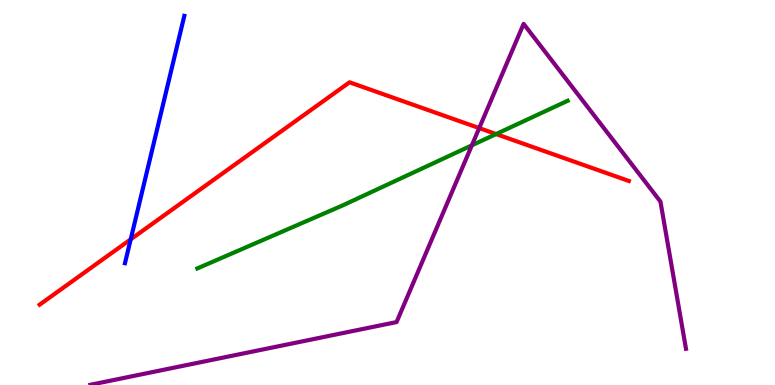[{'lines': ['blue', 'red'], 'intersections': [{'x': 1.69, 'y': 3.78}]}, {'lines': ['green', 'red'], 'intersections': [{'x': 6.4, 'y': 6.52}]}, {'lines': ['purple', 'red'], 'intersections': [{'x': 6.18, 'y': 6.67}]}, {'lines': ['blue', 'green'], 'intersections': []}, {'lines': ['blue', 'purple'], 'intersections': []}, {'lines': ['green', 'purple'], 'intersections': [{'x': 6.09, 'y': 6.23}]}]